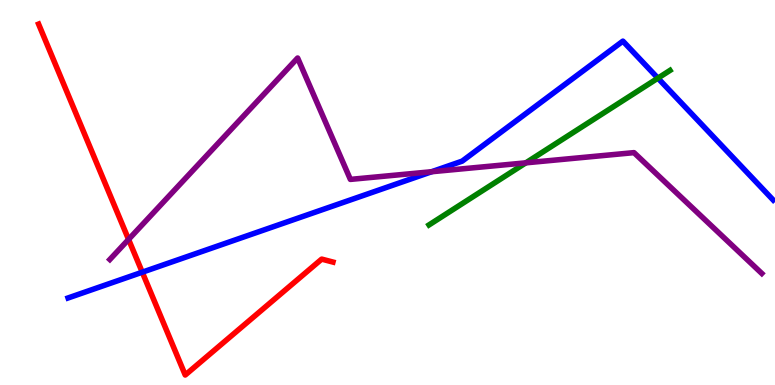[{'lines': ['blue', 'red'], 'intersections': [{'x': 1.84, 'y': 2.93}]}, {'lines': ['green', 'red'], 'intersections': []}, {'lines': ['purple', 'red'], 'intersections': [{'x': 1.66, 'y': 3.78}]}, {'lines': ['blue', 'green'], 'intersections': [{'x': 8.49, 'y': 7.97}]}, {'lines': ['blue', 'purple'], 'intersections': [{'x': 5.57, 'y': 5.54}]}, {'lines': ['green', 'purple'], 'intersections': [{'x': 6.78, 'y': 5.77}]}]